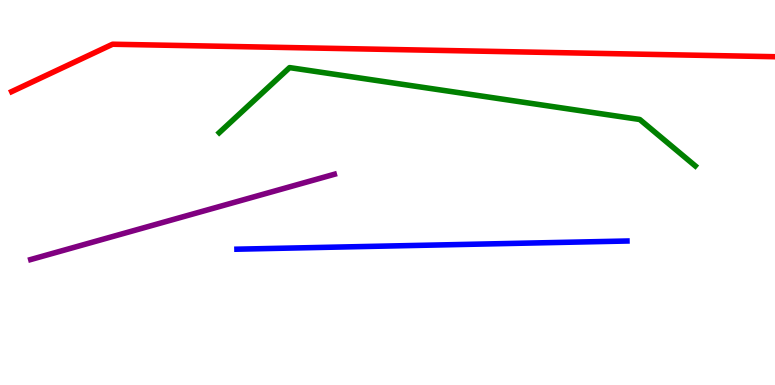[{'lines': ['blue', 'red'], 'intersections': []}, {'lines': ['green', 'red'], 'intersections': []}, {'lines': ['purple', 'red'], 'intersections': []}, {'lines': ['blue', 'green'], 'intersections': []}, {'lines': ['blue', 'purple'], 'intersections': []}, {'lines': ['green', 'purple'], 'intersections': []}]